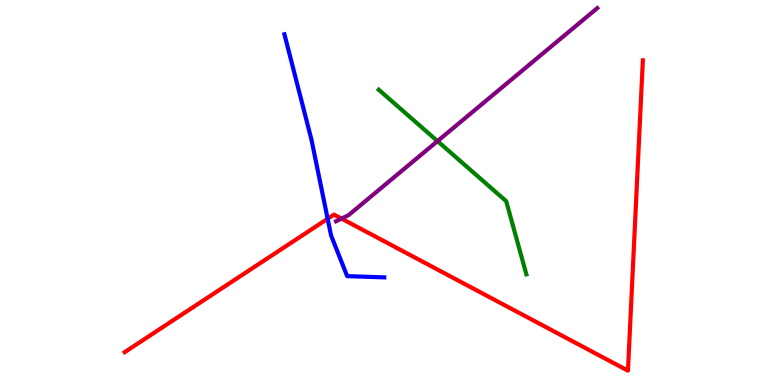[{'lines': ['blue', 'red'], 'intersections': [{'x': 4.23, 'y': 4.32}]}, {'lines': ['green', 'red'], 'intersections': []}, {'lines': ['purple', 'red'], 'intersections': [{'x': 4.41, 'y': 4.32}]}, {'lines': ['blue', 'green'], 'intersections': []}, {'lines': ['blue', 'purple'], 'intersections': []}, {'lines': ['green', 'purple'], 'intersections': [{'x': 5.65, 'y': 6.33}]}]